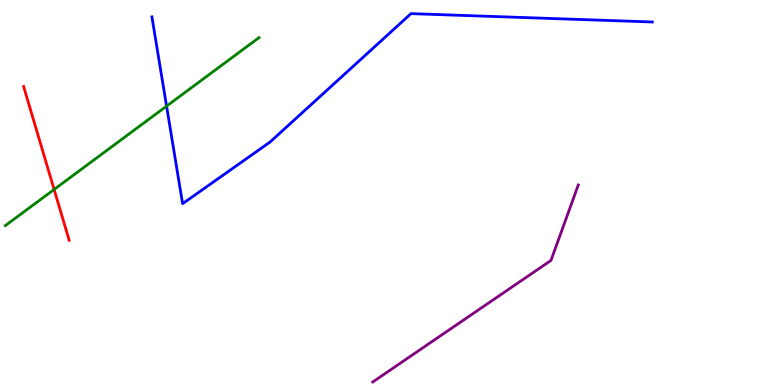[{'lines': ['blue', 'red'], 'intersections': []}, {'lines': ['green', 'red'], 'intersections': [{'x': 0.698, 'y': 5.08}]}, {'lines': ['purple', 'red'], 'intersections': []}, {'lines': ['blue', 'green'], 'intersections': [{'x': 2.15, 'y': 7.24}]}, {'lines': ['blue', 'purple'], 'intersections': []}, {'lines': ['green', 'purple'], 'intersections': []}]